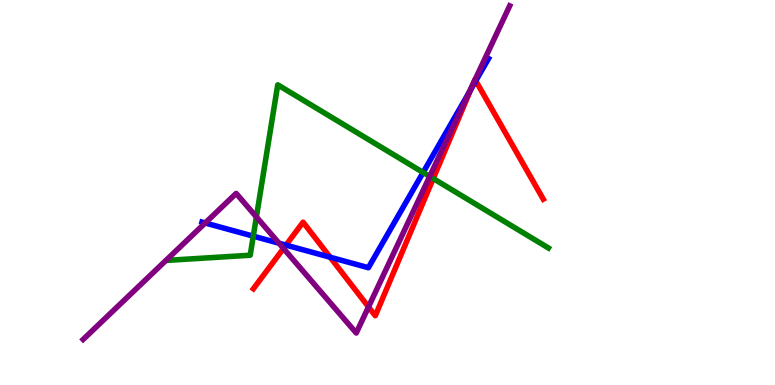[{'lines': ['blue', 'red'], 'intersections': [{'x': 3.69, 'y': 3.63}, {'x': 4.26, 'y': 3.32}, {'x': 6.08, 'y': 7.68}, {'x': 6.14, 'y': 7.9}]}, {'lines': ['green', 'red'], 'intersections': [{'x': 5.59, 'y': 5.36}]}, {'lines': ['purple', 'red'], 'intersections': [{'x': 3.66, 'y': 3.55}, {'x': 4.75, 'y': 2.03}, {'x': 6.11, 'y': 7.86}, {'x': 6.13, 'y': 7.93}]}, {'lines': ['blue', 'green'], 'intersections': [{'x': 3.27, 'y': 3.87}, {'x': 5.46, 'y': 5.52}]}, {'lines': ['blue', 'purple'], 'intersections': [{'x': 2.65, 'y': 4.21}, {'x': 3.6, 'y': 3.68}, {'x': 6.05, 'y': 7.59}]}, {'lines': ['green', 'purple'], 'intersections': [{'x': 3.31, 'y': 4.37}, {'x': 5.54, 'y': 5.42}]}]